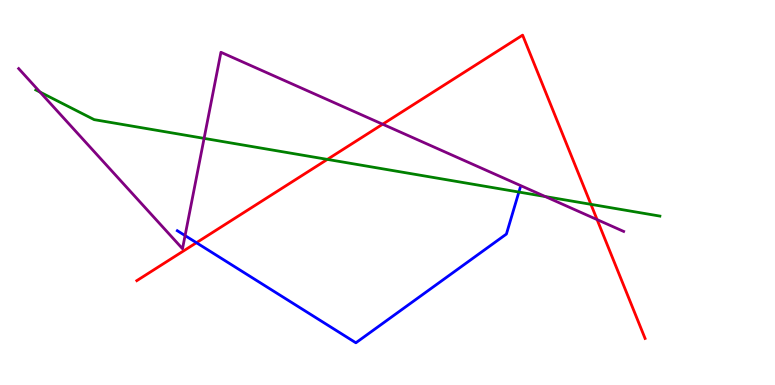[{'lines': ['blue', 'red'], 'intersections': [{'x': 2.53, 'y': 3.7}]}, {'lines': ['green', 'red'], 'intersections': [{'x': 4.22, 'y': 5.86}, {'x': 7.62, 'y': 4.69}]}, {'lines': ['purple', 'red'], 'intersections': [{'x': 4.94, 'y': 6.77}, {'x': 7.7, 'y': 4.3}]}, {'lines': ['blue', 'green'], 'intersections': [{'x': 6.7, 'y': 5.01}]}, {'lines': ['blue', 'purple'], 'intersections': [{'x': 2.39, 'y': 3.88}]}, {'lines': ['green', 'purple'], 'intersections': [{'x': 0.517, 'y': 7.61}, {'x': 2.63, 'y': 6.41}, {'x': 7.04, 'y': 4.89}]}]